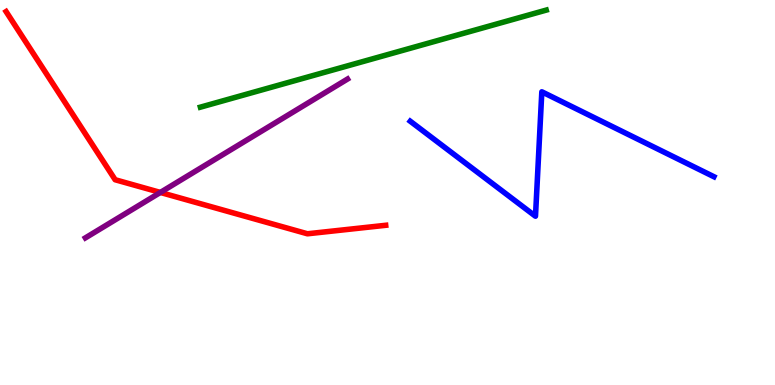[{'lines': ['blue', 'red'], 'intersections': []}, {'lines': ['green', 'red'], 'intersections': []}, {'lines': ['purple', 'red'], 'intersections': [{'x': 2.07, 'y': 5.0}]}, {'lines': ['blue', 'green'], 'intersections': []}, {'lines': ['blue', 'purple'], 'intersections': []}, {'lines': ['green', 'purple'], 'intersections': []}]